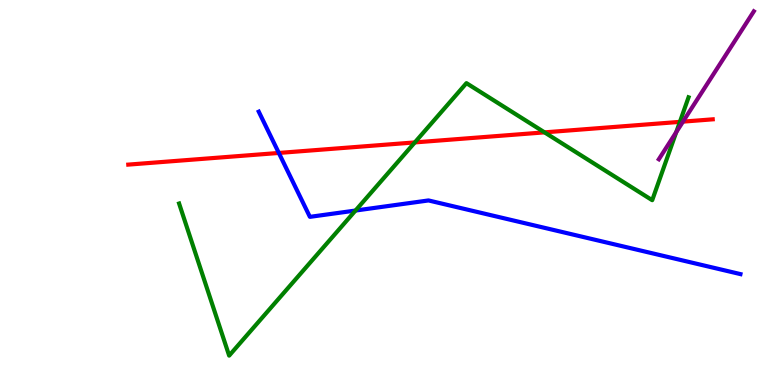[{'lines': ['blue', 'red'], 'intersections': [{'x': 3.6, 'y': 6.03}]}, {'lines': ['green', 'red'], 'intersections': [{'x': 5.35, 'y': 6.3}, {'x': 7.03, 'y': 6.56}, {'x': 8.77, 'y': 6.83}]}, {'lines': ['purple', 'red'], 'intersections': [{'x': 8.81, 'y': 6.84}]}, {'lines': ['blue', 'green'], 'intersections': [{'x': 4.59, 'y': 4.53}]}, {'lines': ['blue', 'purple'], 'intersections': []}, {'lines': ['green', 'purple'], 'intersections': [{'x': 8.73, 'y': 6.57}]}]